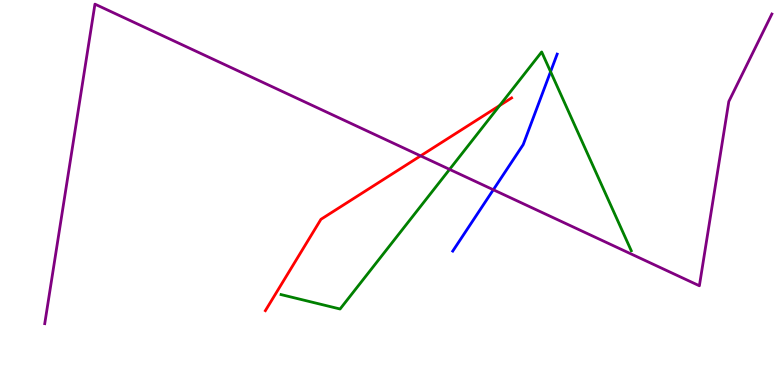[{'lines': ['blue', 'red'], 'intersections': []}, {'lines': ['green', 'red'], 'intersections': [{'x': 6.45, 'y': 7.26}]}, {'lines': ['purple', 'red'], 'intersections': [{'x': 5.43, 'y': 5.95}]}, {'lines': ['blue', 'green'], 'intersections': [{'x': 7.1, 'y': 8.14}]}, {'lines': ['blue', 'purple'], 'intersections': [{'x': 6.37, 'y': 5.07}]}, {'lines': ['green', 'purple'], 'intersections': [{'x': 5.8, 'y': 5.6}]}]